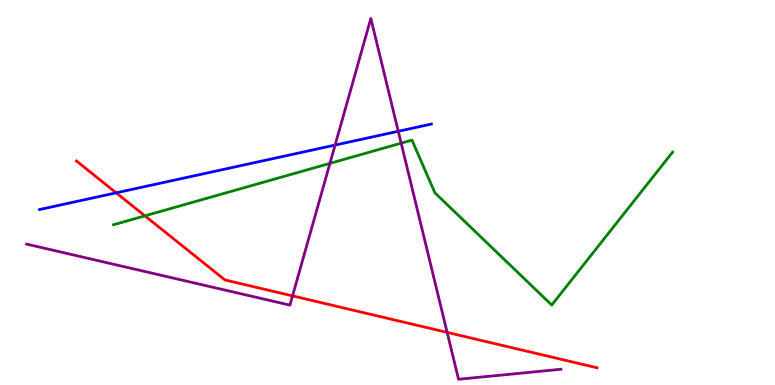[{'lines': ['blue', 'red'], 'intersections': [{'x': 1.5, 'y': 4.99}]}, {'lines': ['green', 'red'], 'intersections': [{'x': 1.87, 'y': 4.39}]}, {'lines': ['purple', 'red'], 'intersections': [{'x': 3.77, 'y': 2.31}, {'x': 5.77, 'y': 1.37}]}, {'lines': ['blue', 'green'], 'intersections': []}, {'lines': ['blue', 'purple'], 'intersections': [{'x': 4.32, 'y': 6.23}, {'x': 5.14, 'y': 6.59}]}, {'lines': ['green', 'purple'], 'intersections': [{'x': 4.26, 'y': 5.76}, {'x': 5.18, 'y': 6.28}]}]